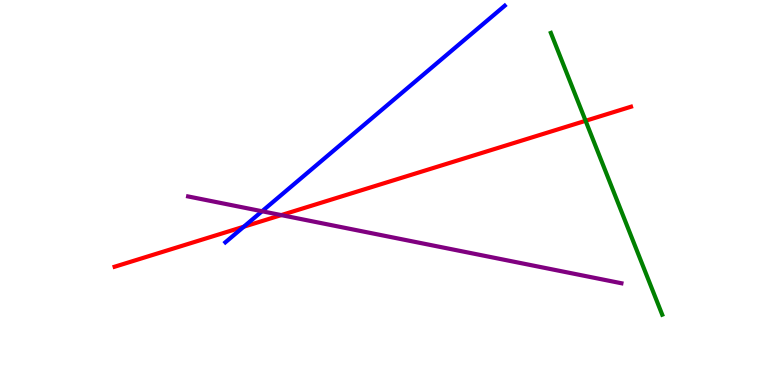[{'lines': ['blue', 'red'], 'intersections': [{'x': 3.15, 'y': 4.11}]}, {'lines': ['green', 'red'], 'intersections': [{'x': 7.56, 'y': 6.86}]}, {'lines': ['purple', 'red'], 'intersections': [{'x': 3.63, 'y': 4.41}]}, {'lines': ['blue', 'green'], 'intersections': []}, {'lines': ['blue', 'purple'], 'intersections': [{'x': 3.38, 'y': 4.51}]}, {'lines': ['green', 'purple'], 'intersections': []}]